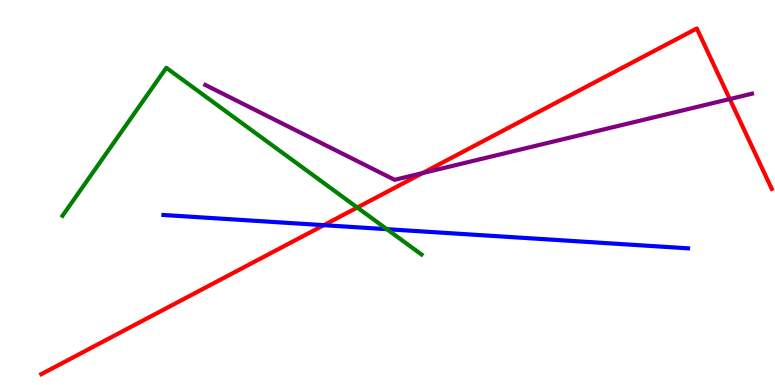[{'lines': ['blue', 'red'], 'intersections': [{'x': 4.18, 'y': 4.15}]}, {'lines': ['green', 'red'], 'intersections': [{'x': 4.61, 'y': 4.61}]}, {'lines': ['purple', 'red'], 'intersections': [{'x': 5.45, 'y': 5.5}, {'x': 9.42, 'y': 7.43}]}, {'lines': ['blue', 'green'], 'intersections': [{'x': 4.99, 'y': 4.05}]}, {'lines': ['blue', 'purple'], 'intersections': []}, {'lines': ['green', 'purple'], 'intersections': []}]